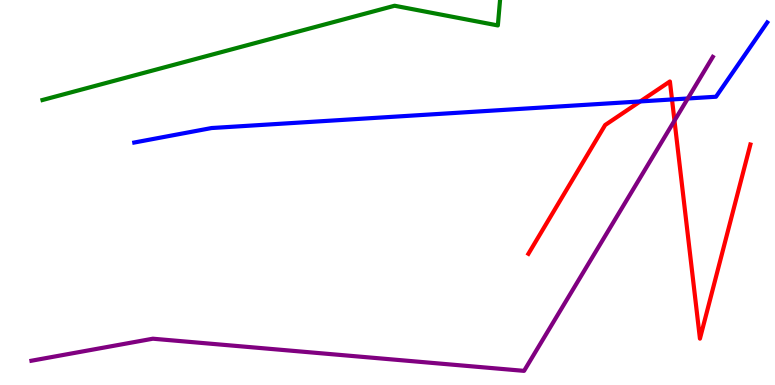[{'lines': ['blue', 'red'], 'intersections': [{'x': 8.26, 'y': 7.37}, {'x': 8.67, 'y': 7.42}]}, {'lines': ['green', 'red'], 'intersections': []}, {'lines': ['purple', 'red'], 'intersections': [{'x': 8.7, 'y': 6.87}]}, {'lines': ['blue', 'green'], 'intersections': []}, {'lines': ['blue', 'purple'], 'intersections': [{'x': 8.87, 'y': 7.44}]}, {'lines': ['green', 'purple'], 'intersections': []}]